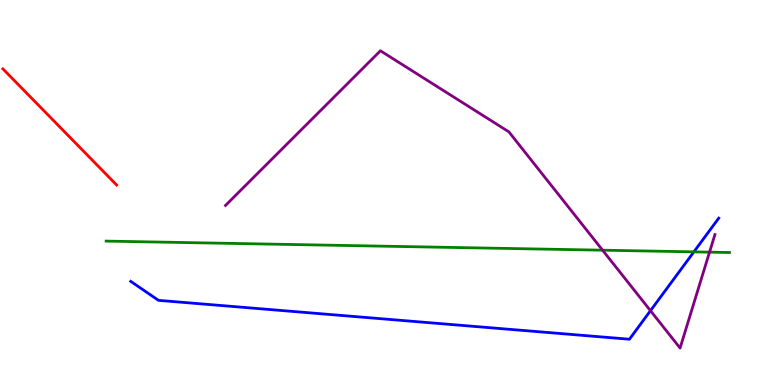[{'lines': ['blue', 'red'], 'intersections': []}, {'lines': ['green', 'red'], 'intersections': []}, {'lines': ['purple', 'red'], 'intersections': []}, {'lines': ['blue', 'green'], 'intersections': [{'x': 8.95, 'y': 3.46}]}, {'lines': ['blue', 'purple'], 'intersections': [{'x': 8.39, 'y': 1.93}]}, {'lines': ['green', 'purple'], 'intersections': [{'x': 7.78, 'y': 3.5}, {'x': 9.16, 'y': 3.45}]}]